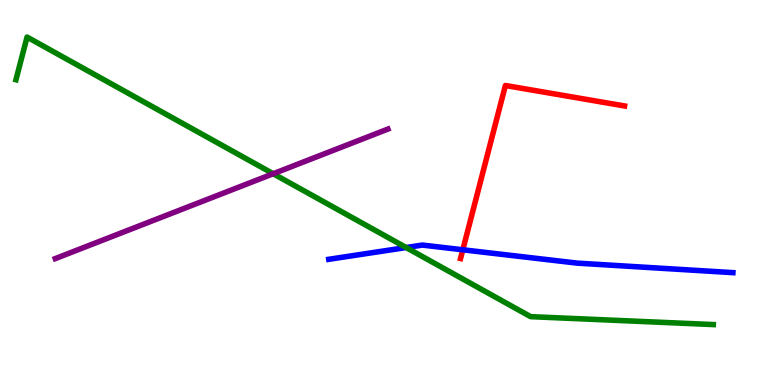[{'lines': ['blue', 'red'], 'intersections': [{'x': 5.97, 'y': 3.51}]}, {'lines': ['green', 'red'], 'intersections': []}, {'lines': ['purple', 'red'], 'intersections': []}, {'lines': ['blue', 'green'], 'intersections': [{'x': 5.24, 'y': 3.57}]}, {'lines': ['blue', 'purple'], 'intersections': []}, {'lines': ['green', 'purple'], 'intersections': [{'x': 3.53, 'y': 5.49}]}]